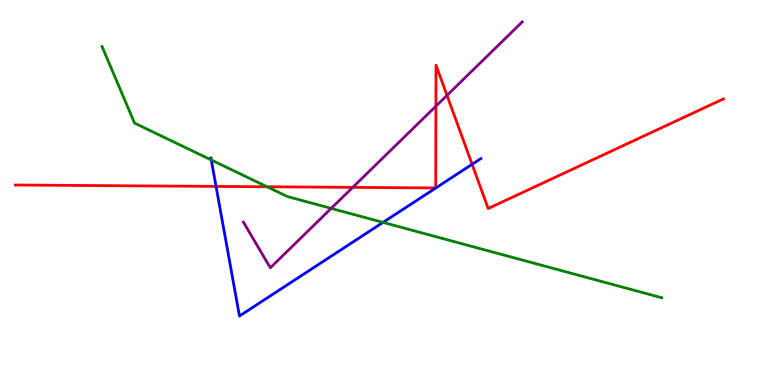[{'lines': ['blue', 'red'], 'intersections': [{'x': 2.79, 'y': 5.16}, {'x': 6.09, 'y': 5.73}]}, {'lines': ['green', 'red'], 'intersections': [{'x': 3.45, 'y': 5.15}]}, {'lines': ['purple', 'red'], 'intersections': [{'x': 4.55, 'y': 5.13}, {'x': 5.62, 'y': 7.24}, {'x': 5.77, 'y': 7.52}]}, {'lines': ['blue', 'green'], 'intersections': [{'x': 2.73, 'y': 5.85}, {'x': 4.94, 'y': 4.22}]}, {'lines': ['blue', 'purple'], 'intersections': []}, {'lines': ['green', 'purple'], 'intersections': [{'x': 4.27, 'y': 4.59}]}]